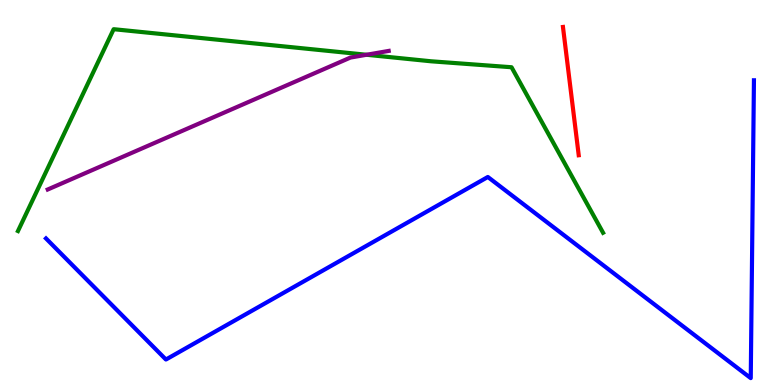[{'lines': ['blue', 'red'], 'intersections': []}, {'lines': ['green', 'red'], 'intersections': []}, {'lines': ['purple', 'red'], 'intersections': []}, {'lines': ['blue', 'green'], 'intersections': []}, {'lines': ['blue', 'purple'], 'intersections': []}, {'lines': ['green', 'purple'], 'intersections': [{'x': 4.73, 'y': 8.58}]}]